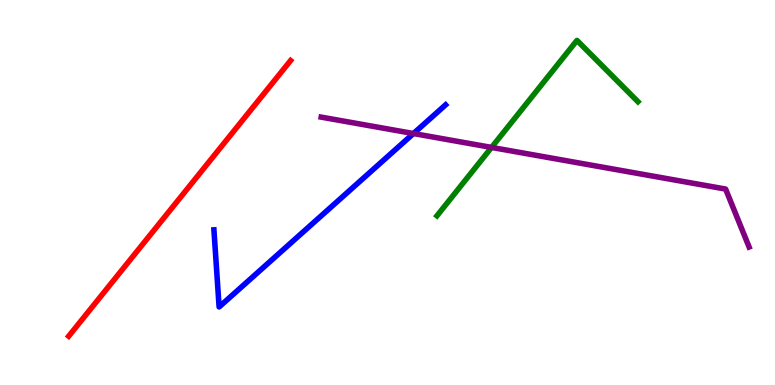[{'lines': ['blue', 'red'], 'intersections': []}, {'lines': ['green', 'red'], 'intersections': []}, {'lines': ['purple', 'red'], 'intersections': []}, {'lines': ['blue', 'green'], 'intersections': []}, {'lines': ['blue', 'purple'], 'intersections': [{'x': 5.33, 'y': 6.53}]}, {'lines': ['green', 'purple'], 'intersections': [{'x': 6.34, 'y': 6.17}]}]